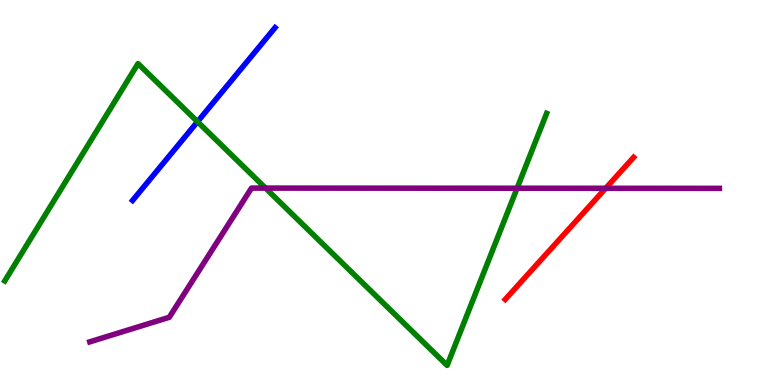[{'lines': ['blue', 'red'], 'intersections': []}, {'lines': ['green', 'red'], 'intersections': []}, {'lines': ['purple', 'red'], 'intersections': [{'x': 7.81, 'y': 5.11}]}, {'lines': ['blue', 'green'], 'intersections': [{'x': 2.55, 'y': 6.84}]}, {'lines': ['blue', 'purple'], 'intersections': []}, {'lines': ['green', 'purple'], 'intersections': [{'x': 3.43, 'y': 5.11}, {'x': 6.67, 'y': 5.11}]}]